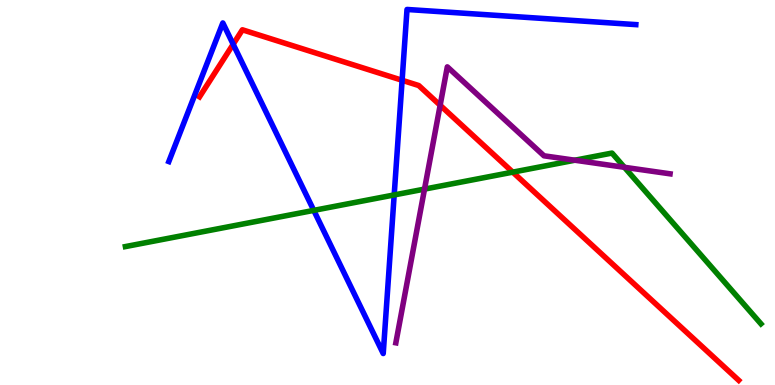[{'lines': ['blue', 'red'], 'intersections': [{'x': 3.01, 'y': 8.85}, {'x': 5.19, 'y': 7.91}]}, {'lines': ['green', 'red'], 'intersections': [{'x': 6.62, 'y': 5.53}]}, {'lines': ['purple', 'red'], 'intersections': [{'x': 5.68, 'y': 7.27}]}, {'lines': ['blue', 'green'], 'intersections': [{'x': 4.05, 'y': 4.54}, {'x': 5.09, 'y': 4.94}]}, {'lines': ['blue', 'purple'], 'intersections': []}, {'lines': ['green', 'purple'], 'intersections': [{'x': 5.48, 'y': 5.09}, {'x': 7.42, 'y': 5.84}, {'x': 8.06, 'y': 5.65}]}]